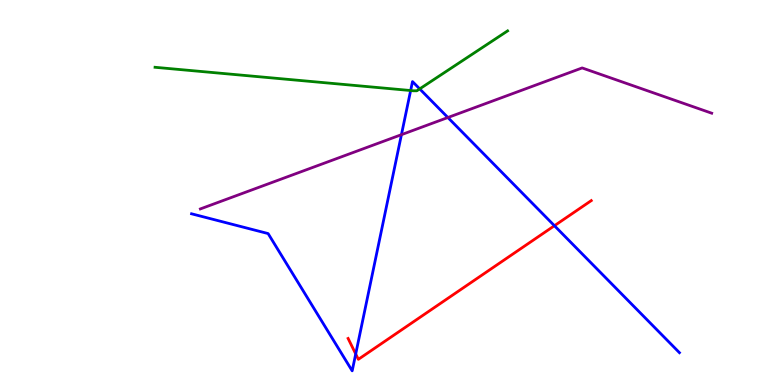[{'lines': ['blue', 'red'], 'intersections': [{'x': 4.59, 'y': 0.806}, {'x': 7.15, 'y': 4.14}]}, {'lines': ['green', 'red'], 'intersections': []}, {'lines': ['purple', 'red'], 'intersections': []}, {'lines': ['blue', 'green'], 'intersections': [{'x': 5.3, 'y': 7.65}, {'x': 5.42, 'y': 7.69}]}, {'lines': ['blue', 'purple'], 'intersections': [{'x': 5.18, 'y': 6.5}, {'x': 5.78, 'y': 6.95}]}, {'lines': ['green', 'purple'], 'intersections': []}]